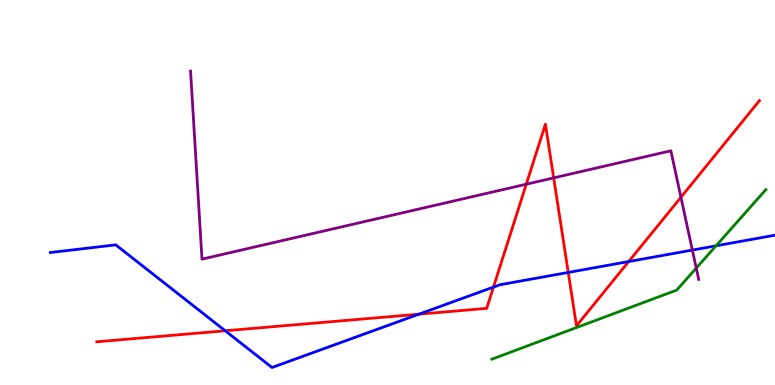[{'lines': ['blue', 'red'], 'intersections': [{'x': 2.91, 'y': 1.41}, {'x': 5.4, 'y': 1.84}, {'x': 6.37, 'y': 2.54}, {'x': 7.33, 'y': 2.92}, {'x': 8.11, 'y': 3.21}]}, {'lines': ['green', 'red'], 'intersections': []}, {'lines': ['purple', 'red'], 'intersections': [{'x': 6.79, 'y': 5.22}, {'x': 7.14, 'y': 5.38}, {'x': 8.79, 'y': 4.88}]}, {'lines': ['blue', 'green'], 'intersections': [{'x': 9.24, 'y': 3.62}]}, {'lines': ['blue', 'purple'], 'intersections': [{'x': 8.93, 'y': 3.5}]}, {'lines': ['green', 'purple'], 'intersections': [{'x': 8.98, 'y': 3.04}]}]